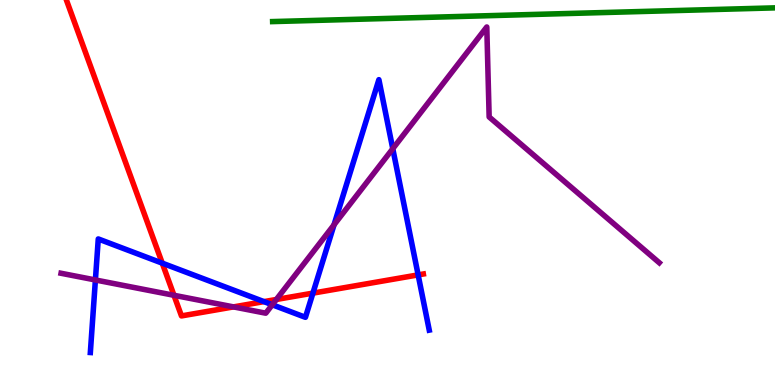[{'lines': ['blue', 'red'], 'intersections': [{'x': 2.09, 'y': 3.16}, {'x': 3.41, 'y': 2.17}, {'x': 4.04, 'y': 2.39}, {'x': 5.4, 'y': 2.86}]}, {'lines': ['green', 'red'], 'intersections': []}, {'lines': ['purple', 'red'], 'intersections': [{'x': 2.24, 'y': 2.33}, {'x': 3.01, 'y': 2.03}, {'x': 3.57, 'y': 2.22}]}, {'lines': ['blue', 'green'], 'intersections': []}, {'lines': ['blue', 'purple'], 'intersections': [{'x': 1.23, 'y': 2.73}, {'x': 3.51, 'y': 2.08}, {'x': 4.31, 'y': 4.16}, {'x': 5.07, 'y': 6.14}]}, {'lines': ['green', 'purple'], 'intersections': []}]